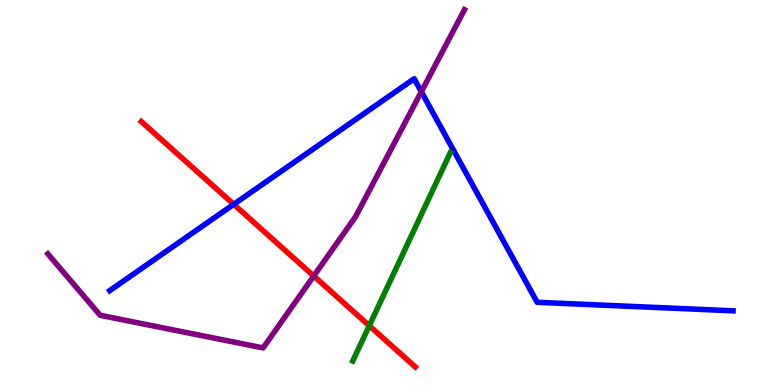[{'lines': ['blue', 'red'], 'intersections': [{'x': 3.02, 'y': 4.69}]}, {'lines': ['green', 'red'], 'intersections': [{'x': 4.76, 'y': 1.54}]}, {'lines': ['purple', 'red'], 'intersections': [{'x': 4.05, 'y': 2.83}]}, {'lines': ['blue', 'green'], 'intersections': []}, {'lines': ['blue', 'purple'], 'intersections': [{'x': 5.44, 'y': 7.62}]}, {'lines': ['green', 'purple'], 'intersections': []}]